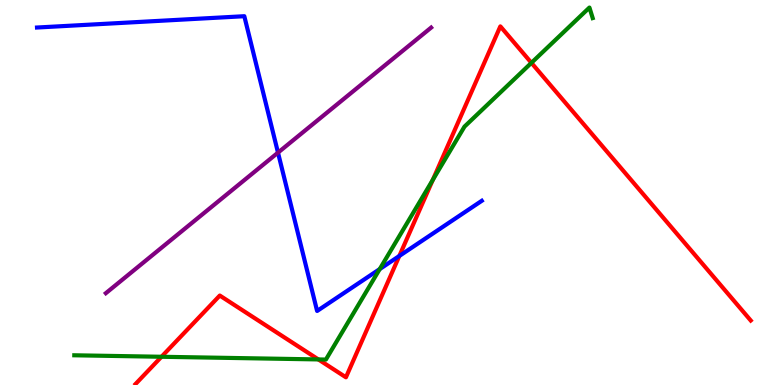[{'lines': ['blue', 'red'], 'intersections': [{'x': 5.15, 'y': 3.35}]}, {'lines': ['green', 'red'], 'intersections': [{'x': 2.08, 'y': 0.733}, {'x': 4.11, 'y': 0.664}, {'x': 5.58, 'y': 5.33}, {'x': 6.86, 'y': 8.37}]}, {'lines': ['purple', 'red'], 'intersections': []}, {'lines': ['blue', 'green'], 'intersections': [{'x': 4.9, 'y': 3.01}]}, {'lines': ['blue', 'purple'], 'intersections': [{'x': 3.59, 'y': 6.04}]}, {'lines': ['green', 'purple'], 'intersections': []}]